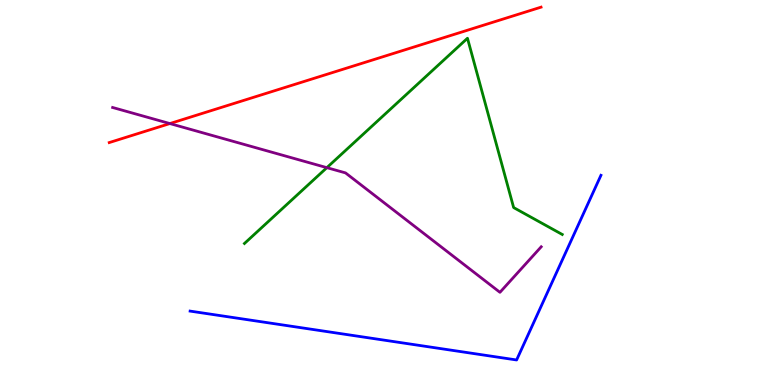[{'lines': ['blue', 'red'], 'intersections': []}, {'lines': ['green', 'red'], 'intersections': []}, {'lines': ['purple', 'red'], 'intersections': [{'x': 2.19, 'y': 6.79}]}, {'lines': ['blue', 'green'], 'intersections': []}, {'lines': ['blue', 'purple'], 'intersections': []}, {'lines': ['green', 'purple'], 'intersections': [{'x': 4.22, 'y': 5.65}]}]